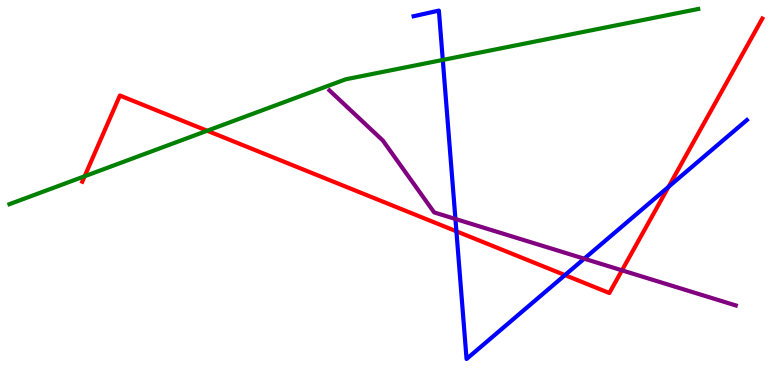[{'lines': ['blue', 'red'], 'intersections': [{'x': 5.89, 'y': 3.99}, {'x': 7.29, 'y': 2.85}, {'x': 8.63, 'y': 5.15}]}, {'lines': ['green', 'red'], 'intersections': [{'x': 1.09, 'y': 5.42}, {'x': 2.67, 'y': 6.6}]}, {'lines': ['purple', 'red'], 'intersections': [{'x': 8.03, 'y': 2.98}]}, {'lines': ['blue', 'green'], 'intersections': [{'x': 5.71, 'y': 8.44}]}, {'lines': ['blue', 'purple'], 'intersections': [{'x': 5.88, 'y': 4.31}, {'x': 7.54, 'y': 3.28}]}, {'lines': ['green', 'purple'], 'intersections': []}]